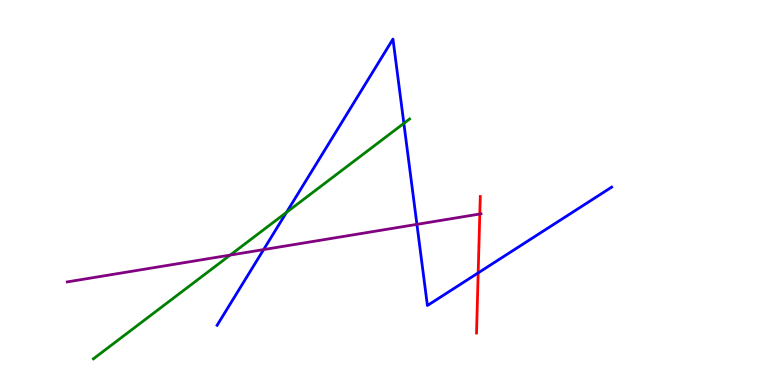[{'lines': ['blue', 'red'], 'intersections': [{'x': 6.17, 'y': 2.91}]}, {'lines': ['green', 'red'], 'intersections': []}, {'lines': ['purple', 'red'], 'intersections': [{'x': 6.19, 'y': 4.44}]}, {'lines': ['blue', 'green'], 'intersections': [{'x': 3.7, 'y': 4.48}, {'x': 5.21, 'y': 6.8}]}, {'lines': ['blue', 'purple'], 'intersections': [{'x': 3.4, 'y': 3.52}, {'x': 5.38, 'y': 4.17}]}, {'lines': ['green', 'purple'], 'intersections': [{'x': 2.97, 'y': 3.37}]}]